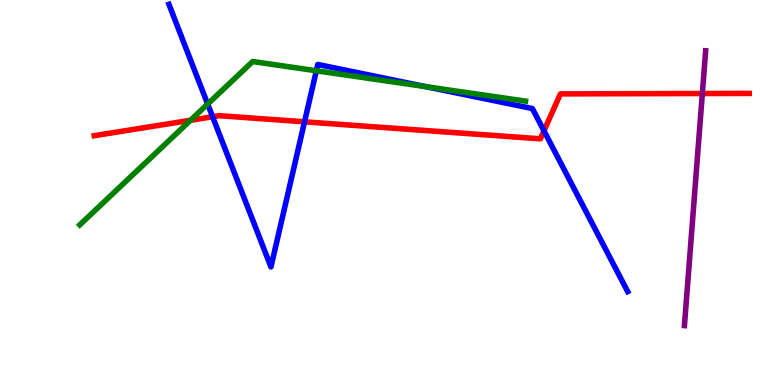[{'lines': ['blue', 'red'], 'intersections': [{'x': 2.74, 'y': 6.97}, {'x': 3.93, 'y': 6.84}, {'x': 7.02, 'y': 6.6}]}, {'lines': ['green', 'red'], 'intersections': [{'x': 2.46, 'y': 6.88}]}, {'lines': ['purple', 'red'], 'intersections': [{'x': 9.06, 'y': 7.57}]}, {'lines': ['blue', 'green'], 'intersections': [{'x': 2.68, 'y': 7.3}, {'x': 4.08, 'y': 8.16}, {'x': 5.5, 'y': 7.75}]}, {'lines': ['blue', 'purple'], 'intersections': []}, {'lines': ['green', 'purple'], 'intersections': []}]